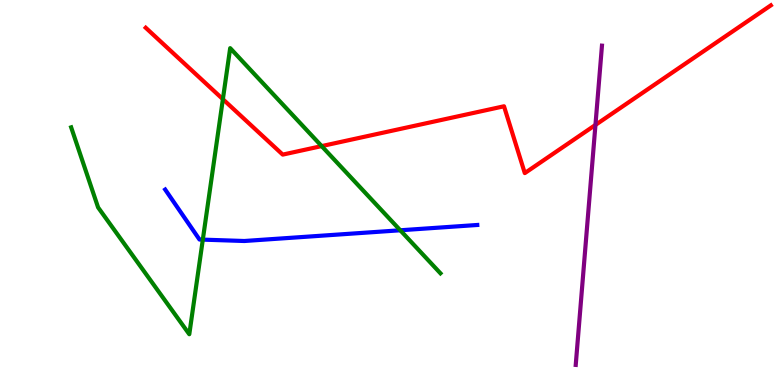[{'lines': ['blue', 'red'], 'intersections': []}, {'lines': ['green', 'red'], 'intersections': [{'x': 2.88, 'y': 7.42}, {'x': 4.15, 'y': 6.21}]}, {'lines': ['purple', 'red'], 'intersections': [{'x': 7.68, 'y': 6.75}]}, {'lines': ['blue', 'green'], 'intersections': [{'x': 2.62, 'y': 3.78}, {'x': 5.16, 'y': 4.02}]}, {'lines': ['blue', 'purple'], 'intersections': []}, {'lines': ['green', 'purple'], 'intersections': []}]